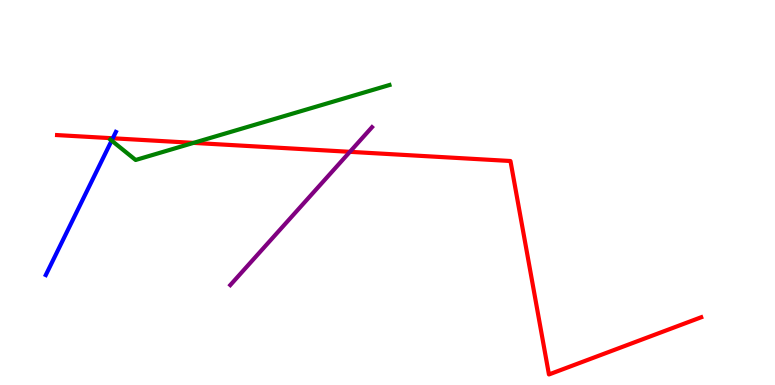[{'lines': ['blue', 'red'], 'intersections': [{'x': 1.46, 'y': 6.41}]}, {'lines': ['green', 'red'], 'intersections': [{'x': 2.5, 'y': 6.29}]}, {'lines': ['purple', 'red'], 'intersections': [{'x': 4.51, 'y': 6.06}]}, {'lines': ['blue', 'green'], 'intersections': [{'x': 1.44, 'y': 6.35}]}, {'lines': ['blue', 'purple'], 'intersections': []}, {'lines': ['green', 'purple'], 'intersections': []}]